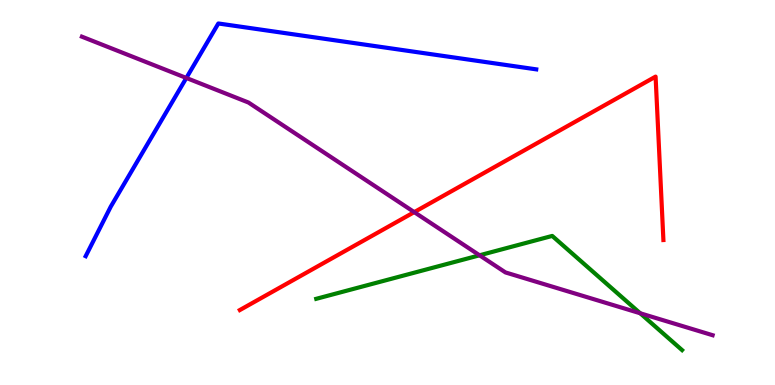[{'lines': ['blue', 'red'], 'intersections': []}, {'lines': ['green', 'red'], 'intersections': []}, {'lines': ['purple', 'red'], 'intersections': [{'x': 5.35, 'y': 4.49}]}, {'lines': ['blue', 'green'], 'intersections': []}, {'lines': ['blue', 'purple'], 'intersections': [{'x': 2.4, 'y': 7.98}]}, {'lines': ['green', 'purple'], 'intersections': [{'x': 6.19, 'y': 3.37}, {'x': 8.26, 'y': 1.86}]}]